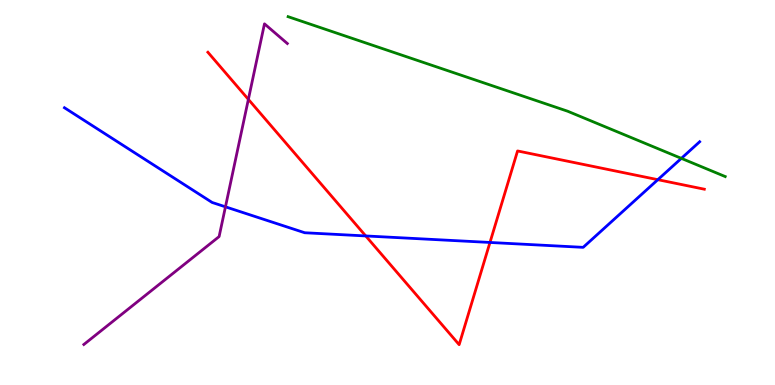[{'lines': ['blue', 'red'], 'intersections': [{'x': 4.72, 'y': 3.87}, {'x': 6.32, 'y': 3.7}, {'x': 8.49, 'y': 5.33}]}, {'lines': ['green', 'red'], 'intersections': []}, {'lines': ['purple', 'red'], 'intersections': [{'x': 3.2, 'y': 7.42}]}, {'lines': ['blue', 'green'], 'intersections': [{'x': 8.79, 'y': 5.89}]}, {'lines': ['blue', 'purple'], 'intersections': [{'x': 2.91, 'y': 4.63}]}, {'lines': ['green', 'purple'], 'intersections': []}]